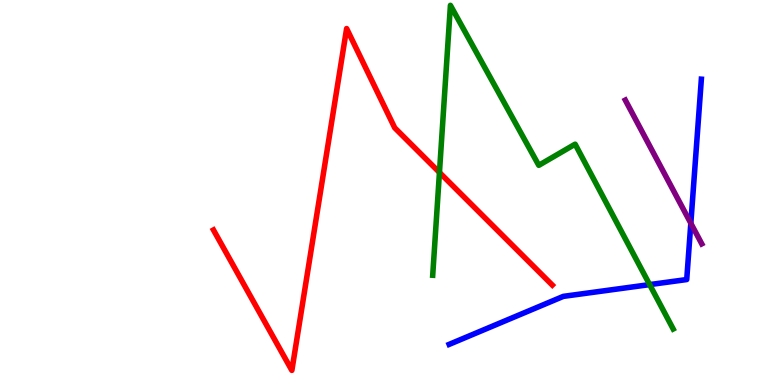[{'lines': ['blue', 'red'], 'intersections': []}, {'lines': ['green', 'red'], 'intersections': [{'x': 5.67, 'y': 5.52}]}, {'lines': ['purple', 'red'], 'intersections': []}, {'lines': ['blue', 'green'], 'intersections': [{'x': 8.38, 'y': 2.61}]}, {'lines': ['blue', 'purple'], 'intersections': [{'x': 8.91, 'y': 4.2}]}, {'lines': ['green', 'purple'], 'intersections': []}]